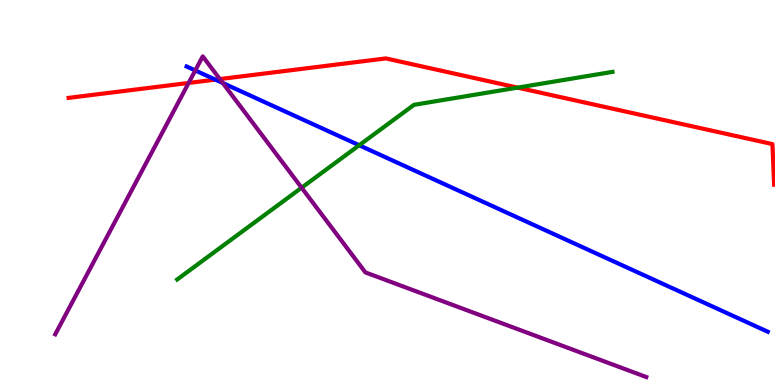[{'lines': ['blue', 'red'], 'intersections': [{'x': 2.78, 'y': 7.93}]}, {'lines': ['green', 'red'], 'intersections': [{'x': 6.68, 'y': 7.72}]}, {'lines': ['purple', 'red'], 'intersections': [{'x': 2.43, 'y': 7.85}, {'x': 2.84, 'y': 7.95}]}, {'lines': ['blue', 'green'], 'intersections': [{'x': 4.63, 'y': 6.23}]}, {'lines': ['blue', 'purple'], 'intersections': [{'x': 2.52, 'y': 8.17}, {'x': 2.87, 'y': 7.84}]}, {'lines': ['green', 'purple'], 'intersections': [{'x': 3.89, 'y': 5.12}]}]